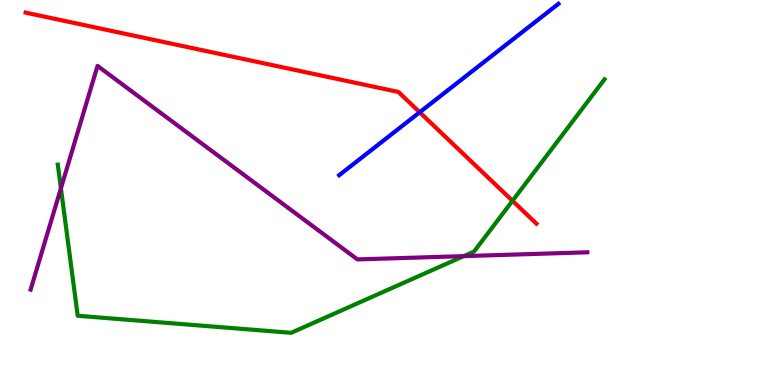[{'lines': ['blue', 'red'], 'intersections': [{'x': 5.42, 'y': 7.08}]}, {'lines': ['green', 'red'], 'intersections': [{'x': 6.61, 'y': 4.78}]}, {'lines': ['purple', 'red'], 'intersections': []}, {'lines': ['blue', 'green'], 'intersections': []}, {'lines': ['blue', 'purple'], 'intersections': []}, {'lines': ['green', 'purple'], 'intersections': [{'x': 0.786, 'y': 5.11}, {'x': 5.98, 'y': 3.35}]}]